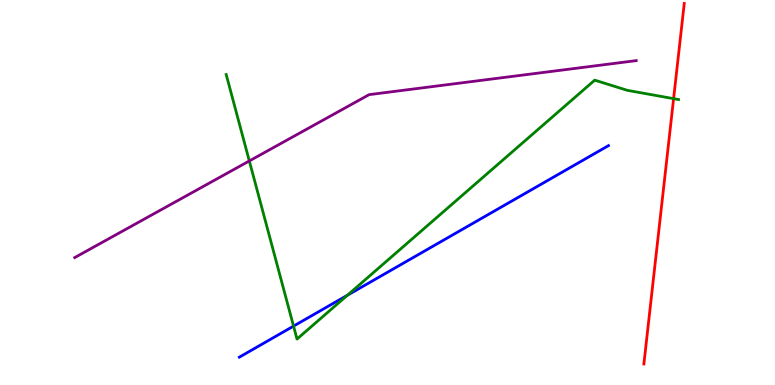[{'lines': ['blue', 'red'], 'intersections': []}, {'lines': ['green', 'red'], 'intersections': [{'x': 8.69, 'y': 7.44}]}, {'lines': ['purple', 'red'], 'intersections': []}, {'lines': ['blue', 'green'], 'intersections': [{'x': 3.79, 'y': 1.53}, {'x': 4.48, 'y': 2.33}]}, {'lines': ['blue', 'purple'], 'intersections': []}, {'lines': ['green', 'purple'], 'intersections': [{'x': 3.22, 'y': 5.82}]}]